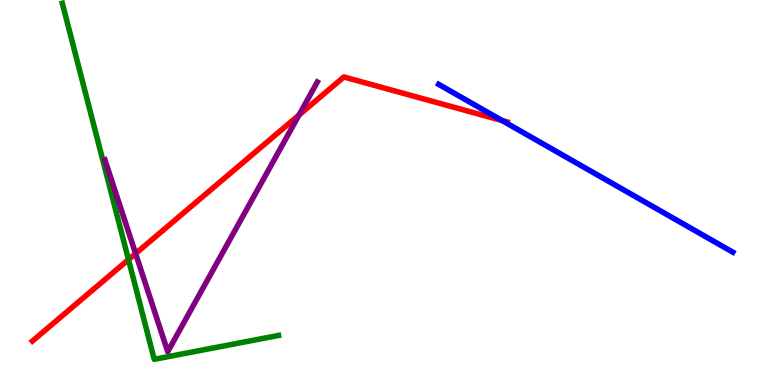[{'lines': ['blue', 'red'], 'intersections': [{'x': 6.48, 'y': 6.87}]}, {'lines': ['green', 'red'], 'intersections': [{'x': 1.66, 'y': 3.26}]}, {'lines': ['purple', 'red'], 'intersections': [{'x': 1.75, 'y': 3.41}, {'x': 3.86, 'y': 7.01}]}, {'lines': ['blue', 'green'], 'intersections': []}, {'lines': ['blue', 'purple'], 'intersections': []}, {'lines': ['green', 'purple'], 'intersections': []}]